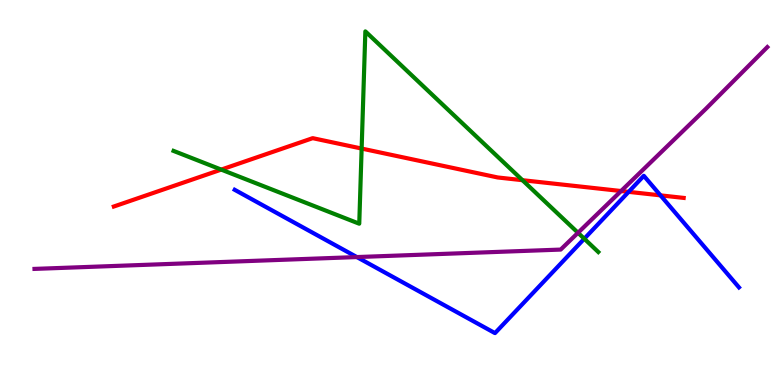[{'lines': ['blue', 'red'], 'intersections': [{'x': 8.11, 'y': 5.02}, {'x': 8.52, 'y': 4.93}]}, {'lines': ['green', 'red'], 'intersections': [{'x': 2.85, 'y': 5.59}, {'x': 4.67, 'y': 6.14}, {'x': 6.74, 'y': 5.32}]}, {'lines': ['purple', 'red'], 'intersections': [{'x': 8.01, 'y': 5.04}]}, {'lines': ['blue', 'green'], 'intersections': [{'x': 7.54, 'y': 3.8}]}, {'lines': ['blue', 'purple'], 'intersections': [{'x': 4.6, 'y': 3.32}]}, {'lines': ['green', 'purple'], 'intersections': [{'x': 7.46, 'y': 3.95}]}]